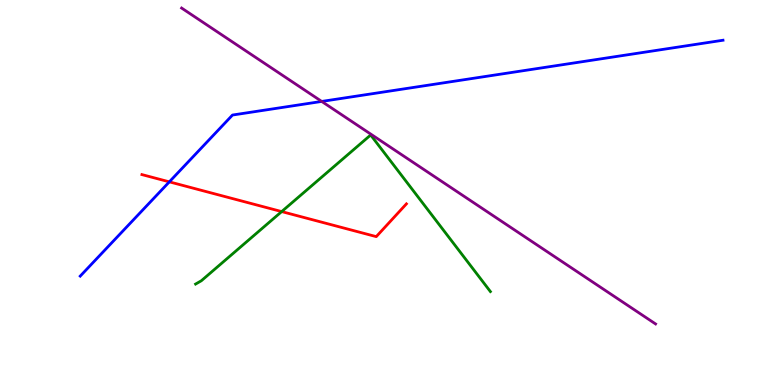[{'lines': ['blue', 'red'], 'intersections': [{'x': 2.19, 'y': 5.28}]}, {'lines': ['green', 'red'], 'intersections': [{'x': 3.63, 'y': 4.5}]}, {'lines': ['purple', 'red'], 'intersections': []}, {'lines': ['blue', 'green'], 'intersections': []}, {'lines': ['blue', 'purple'], 'intersections': [{'x': 4.15, 'y': 7.37}]}, {'lines': ['green', 'purple'], 'intersections': []}]